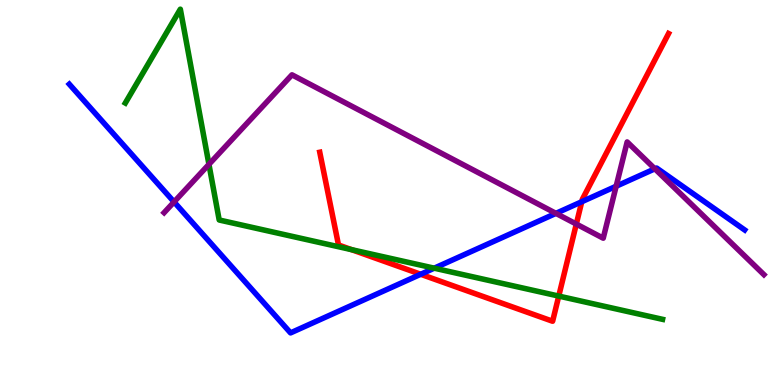[{'lines': ['blue', 'red'], 'intersections': [{'x': 5.43, 'y': 2.88}, {'x': 7.51, 'y': 4.76}]}, {'lines': ['green', 'red'], 'intersections': [{'x': 4.54, 'y': 3.52}, {'x': 7.21, 'y': 2.31}]}, {'lines': ['purple', 'red'], 'intersections': [{'x': 7.44, 'y': 4.18}]}, {'lines': ['blue', 'green'], 'intersections': [{'x': 5.6, 'y': 3.03}]}, {'lines': ['blue', 'purple'], 'intersections': [{'x': 2.25, 'y': 4.75}, {'x': 7.17, 'y': 4.46}, {'x': 7.95, 'y': 5.16}, {'x': 8.45, 'y': 5.62}]}, {'lines': ['green', 'purple'], 'intersections': [{'x': 2.7, 'y': 5.73}]}]